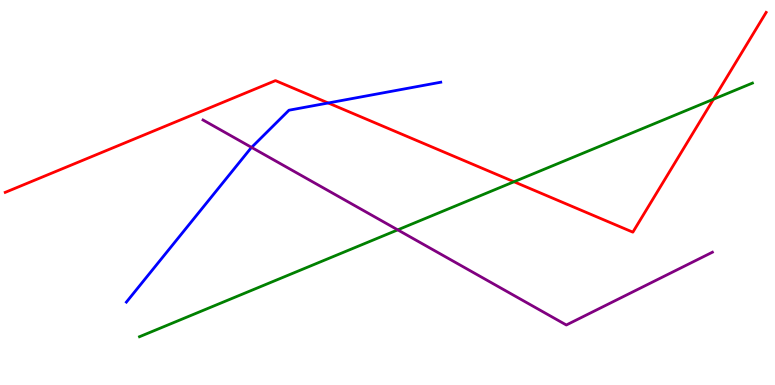[{'lines': ['blue', 'red'], 'intersections': [{'x': 4.24, 'y': 7.33}]}, {'lines': ['green', 'red'], 'intersections': [{'x': 6.63, 'y': 5.28}, {'x': 9.21, 'y': 7.42}]}, {'lines': ['purple', 'red'], 'intersections': []}, {'lines': ['blue', 'green'], 'intersections': []}, {'lines': ['blue', 'purple'], 'intersections': [{'x': 3.25, 'y': 6.17}]}, {'lines': ['green', 'purple'], 'intersections': [{'x': 5.13, 'y': 4.03}]}]